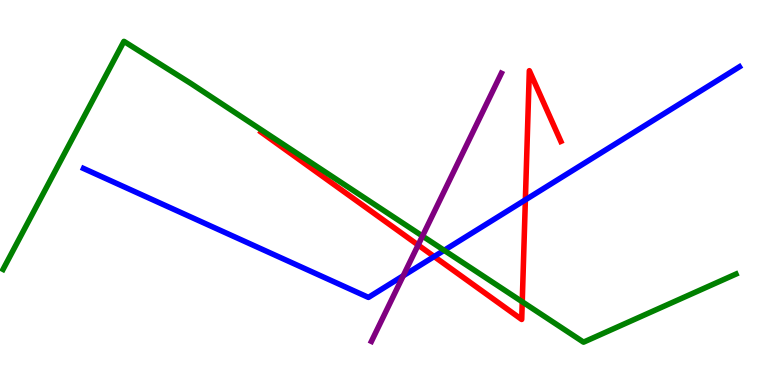[{'lines': ['blue', 'red'], 'intersections': [{'x': 5.6, 'y': 3.34}, {'x': 6.78, 'y': 4.81}]}, {'lines': ['green', 'red'], 'intersections': [{'x': 6.74, 'y': 2.16}]}, {'lines': ['purple', 'red'], 'intersections': [{'x': 5.4, 'y': 3.64}]}, {'lines': ['blue', 'green'], 'intersections': [{'x': 5.73, 'y': 3.5}]}, {'lines': ['blue', 'purple'], 'intersections': [{'x': 5.2, 'y': 2.84}]}, {'lines': ['green', 'purple'], 'intersections': [{'x': 5.45, 'y': 3.87}]}]